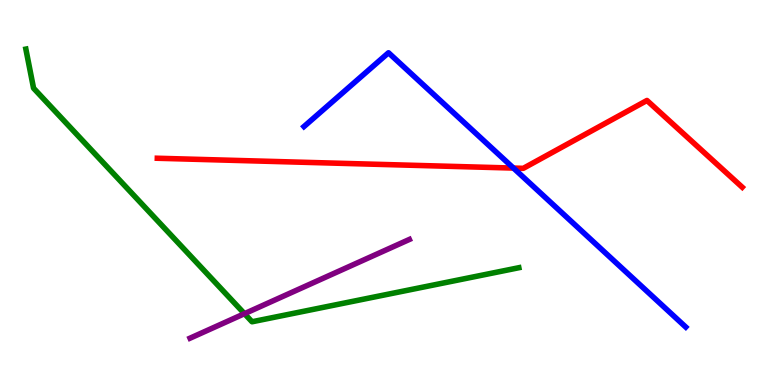[{'lines': ['blue', 'red'], 'intersections': [{'x': 6.63, 'y': 5.63}]}, {'lines': ['green', 'red'], 'intersections': []}, {'lines': ['purple', 'red'], 'intersections': []}, {'lines': ['blue', 'green'], 'intersections': []}, {'lines': ['blue', 'purple'], 'intersections': []}, {'lines': ['green', 'purple'], 'intersections': [{'x': 3.15, 'y': 1.85}]}]